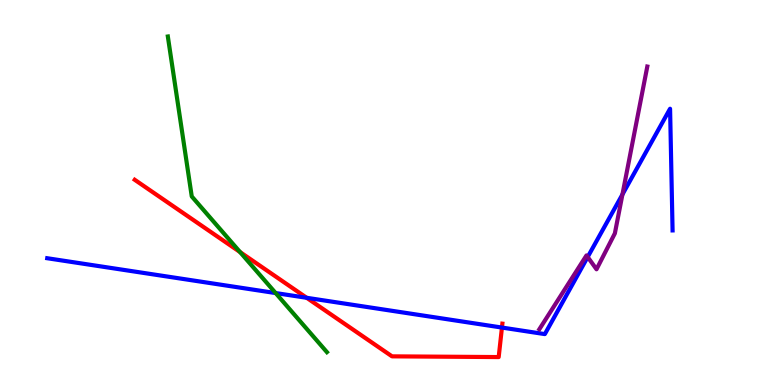[{'lines': ['blue', 'red'], 'intersections': [{'x': 3.96, 'y': 2.27}, {'x': 6.48, 'y': 1.49}]}, {'lines': ['green', 'red'], 'intersections': [{'x': 3.1, 'y': 3.45}]}, {'lines': ['purple', 'red'], 'intersections': []}, {'lines': ['blue', 'green'], 'intersections': [{'x': 3.56, 'y': 2.39}]}, {'lines': ['blue', 'purple'], 'intersections': [{'x': 7.58, 'y': 3.32}, {'x': 8.03, 'y': 4.95}]}, {'lines': ['green', 'purple'], 'intersections': []}]